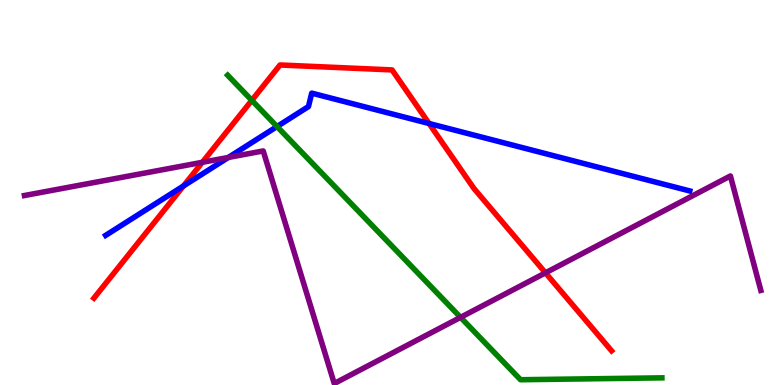[{'lines': ['blue', 'red'], 'intersections': [{'x': 2.37, 'y': 5.17}, {'x': 5.54, 'y': 6.79}]}, {'lines': ['green', 'red'], 'intersections': [{'x': 3.25, 'y': 7.39}]}, {'lines': ['purple', 'red'], 'intersections': [{'x': 2.61, 'y': 5.78}, {'x': 7.04, 'y': 2.91}]}, {'lines': ['blue', 'green'], 'intersections': [{'x': 3.57, 'y': 6.71}]}, {'lines': ['blue', 'purple'], 'intersections': [{'x': 2.95, 'y': 5.91}]}, {'lines': ['green', 'purple'], 'intersections': [{'x': 5.94, 'y': 1.76}]}]